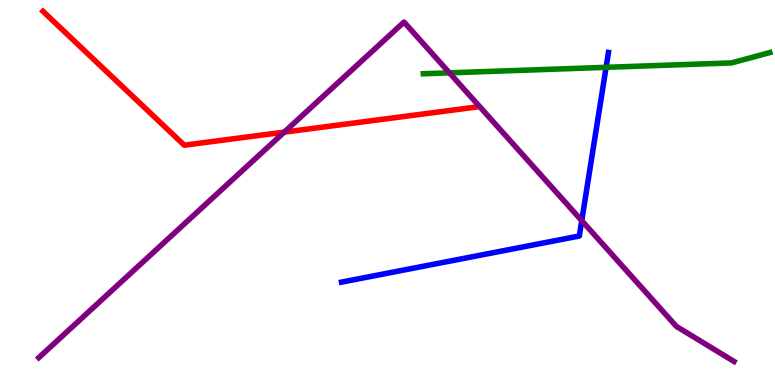[{'lines': ['blue', 'red'], 'intersections': []}, {'lines': ['green', 'red'], 'intersections': []}, {'lines': ['purple', 'red'], 'intersections': [{'x': 3.67, 'y': 6.57}]}, {'lines': ['blue', 'green'], 'intersections': [{'x': 7.82, 'y': 8.25}]}, {'lines': ['blue', 'purple'], 'intersections': [{'x': 7.51, 'y': 4.27}]}, {'lines': ['green', 'purple'], 'intersections': [{'x': 5.8, 'y': 8.11}]}]